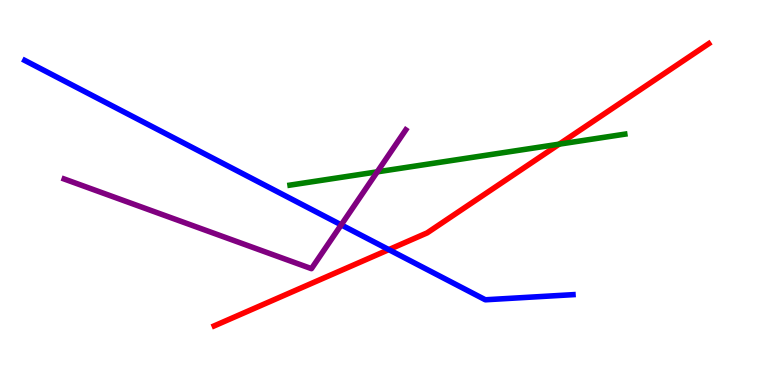[{'lines': ['blue', 'red'], 'intersections': [{'x': 5.02, 'y': 3.52}]}, {'lines': ['green', 'red'], 'intersections': [{'x': 7.22, 'y': 6.26}]}, {'lines': ['purple', 'red'], 'intersections': []}, {'lines': ['blue', 'green'], 'intersections': []}, {'lines': ['blue', 'purple'], 'intersections': [{'x': 4.4, 'y': 4.16}]}, {'lines': ['green', 'purple'], 'intersections': [{'x': 4.87, 'y': 5.54}]}]